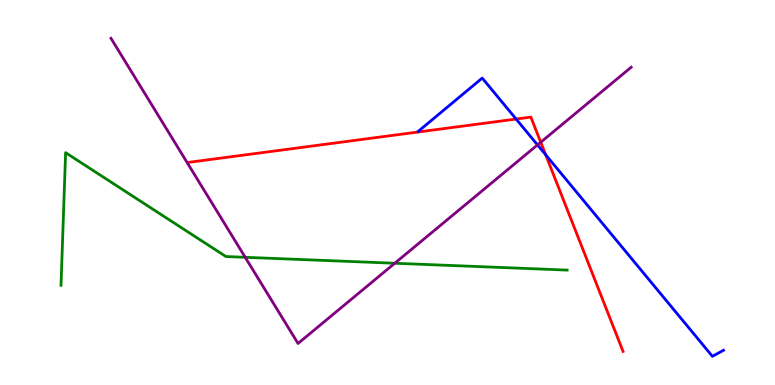[{'lines': ['blue', 'red'], 'intersections': [{'x': 6.66, 'y': 6.91}, {'x': 7.04, 'y': 5.98}]}, {'lines': ['green', 'red'], 'intersections': []}, {'lines': ['purple', 'red'], 'intersections': [{'x': 6.98, 'y': 6.31}]}, {'lines': ['blue', 'green'], 'intersections': []}, {'lines': ['blue', 'purple'], 'intersections': [{'x': 6.94, 'y': 6.24}]}, {'lines': ['green', 'purple'], 'intersections': [{'x': 3.16, 'y': 3.32}, {'x': 5.09, 'y': 3.16}]}]